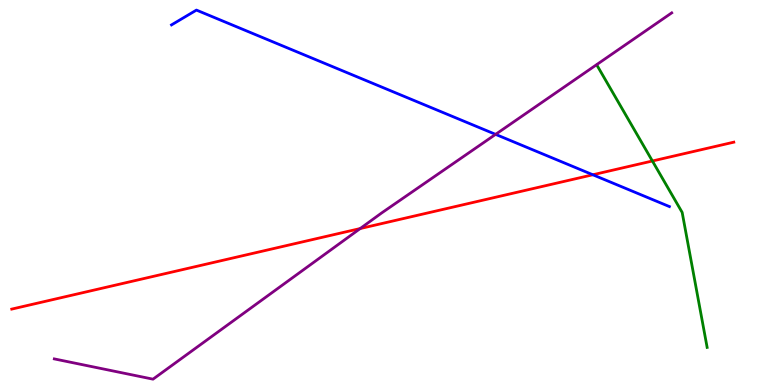[{'lines': ['blue', 'red'], 'intersections': [{'x': 7.65, 'y': 5.46}]}, {'lines': ['green', 'red'], 'intersections': [{'x': 8.42, 'y': 5.82}]}, {'lines': ['purple', 'red'], 'intersections': [{'x': 4.65, 'y': 4.06}]}, {'lines': ['blue', 'green'], 'intersections': []}, {'lines': ['blue', 'purple'], 'intersections': [{'x': 6.39, 'y': 6.51}]}, {'lines': ['green', 'purple'], 'intersections': []}]